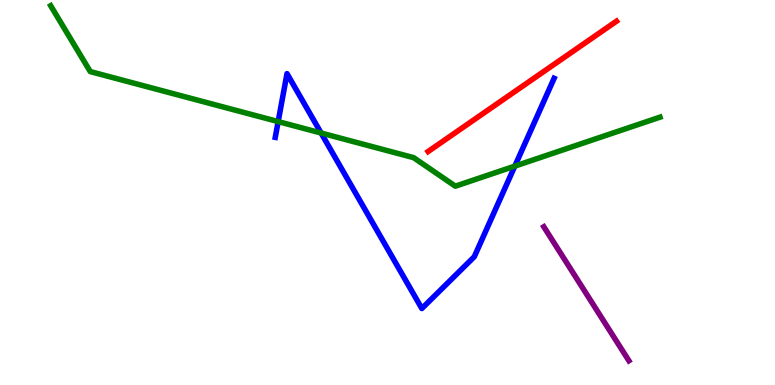[{'lines': ['blue', 'red'], 'intersections': []}, {'lines': ['green', 'red'], 'intersections': []}, {'lines': ['purple', 'red'], 'intersections': []}, {'lines': ['blue', 'green'], 'intersections': [{'x': 3.59, 'y': 6.84}, {'x': 4.14, 'y': 6.54}, {'x': 6.64, 'y': 5.69}]}, {'lines': ['blue', 'purple'], 'intersections': []}, {'lines': ['green', 'purple'], 'intersections': []}]